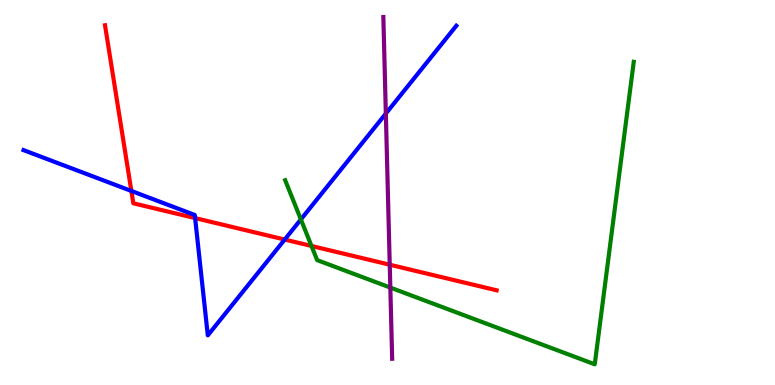[{'lines': ['blue', 'red'], 'intersections': [{'x': 1.7, 'y': 5.04}, {'x': 2.52, 'y': 4.34}, {'x': 3.67, 'y': 3.78}]}, {'lines': ['green', 'red'], 'intersections': [{'x': 4.02, 'y': 3.61}]}, {'lines': ['purple', 'red'], 'intersections': [{'x': 5.03, 'y': 3.12}]}, {'lines': ['blue', 'green'], 'intersections': [{'x': 3.88, 'y': 4.3}]}, {'lines': ['blue', 'purple'], 'intersections': [{'x': 4.98, 'y': 7.05}]}, {'lines': ['green', 'purple'], 'intersections': [{'x': 5.04, 'y': 2.53}]}]